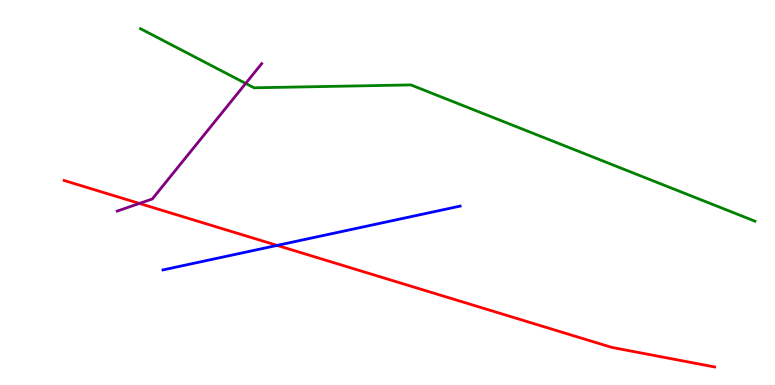[{'lines': ['blue', 'red'], 'intersections': [{'x': 3.58, 'y': 3.63}]}, {'lines': ['green', 'red'], 'intersections': []}, {'lines': ['purple', 'red'], 'intersections': [{'x': 1.8, 'y': 4.72}]}, {'lines': ['blue', 'green'], 'intersections': []}, {'lines': ['blue', 'purple'], 'intersections': []}, {'lines': ['green', 'purple'], 'intersections': [{'x': 3.17, 'y': 7.83}]}]